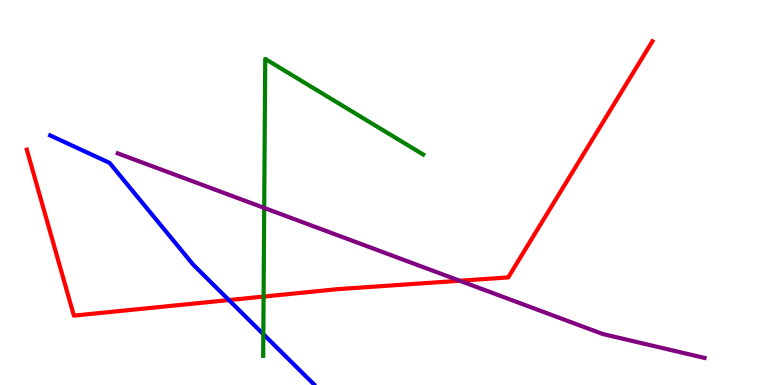[{'lines': ['blue', 'red'], 'intersections': [{'x': 2.95, 'y': 2.21}]}, {'lines': ['green', 'red'], 'intersections': [{'x': 3.4, 'y': 2.3}]}, {'lines': ['purple', 'red'], 'intersections': [{'x': 5.93, 'y': 2.71}]}, {'lines': ['blue', 'green'], 'intersections': [{'x': 3.4, 'y': 1.32}]}, {'lines': ['blue', 'purple'], 'intersections': []}, {'lines': ['green', 'purple'], 'intersections': [{'x': 3.41, 'y': 4.6}]}]